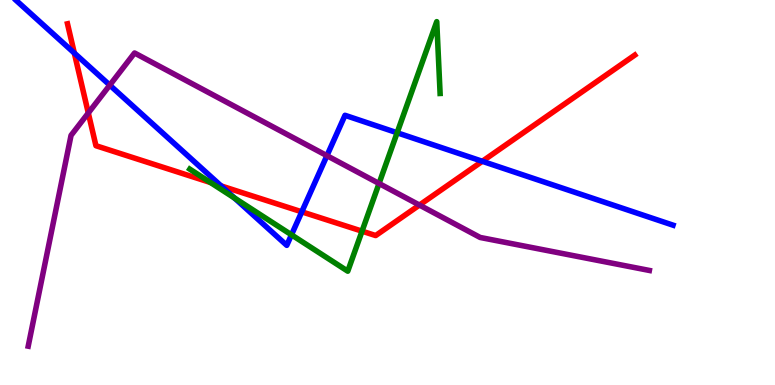[{'lines': ['blue', 'red'], 'intersections': [{'x': 0.959, 'y': 8.62}, {'x': 2.85, 'y': 5.17}, {'x': 3.89, 'y': 4.5}, {'x': 6.22, 'y': 5.81}]}, {'lines': ['green', 'red'], 'intersections': [{'x': 2.72, 'y': 5.26}, {'x': 4.67, 'y': 4.0}]}, {'lines': ['purple', 'red'], 'intersections': [{'x': 1.14, 'y': 7.06}, {'x': 5.41, 'y': 4.67}]}, {'lines': ['blue', 'green'], 'intersections': [{'x': 3.02, 'y': 4.86}, {'x': 3.76, 'y': 3.9}, {'x': 5.12, 'y': 6.55}]}, {'lines': ['blue', 'purple'], 'intersections': [{'x': 1.42, 'y': 7.79}, {'x': 4.22, 'y': 5.96}]}, {'lines': ['green', 'purple'], 'intersections': [{'x': 4.89, 'y': 5.23}]}]